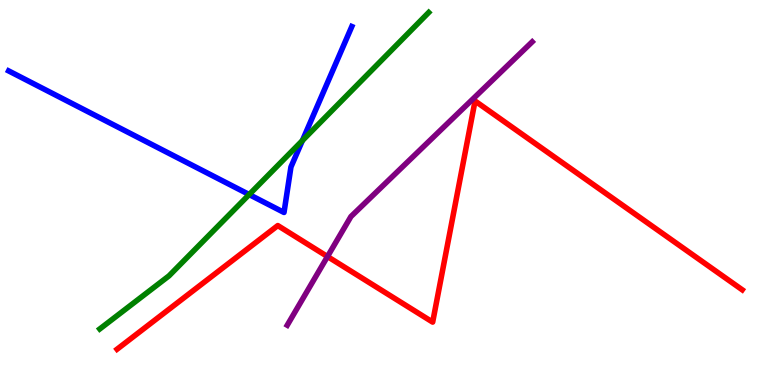[{'lines': ['blue', 'red'], 'intersections': []}, {'lines': ['green', 'red'], 'intersections': []}, {'lines': ['purple', 'red'], 'intersections': [{'x': 4.23, 'y': 3.34}]}, {'lines': ['blue', 'green'], 'intersections': [{'x': 3.22, 'y': 4.95}, {'x': 3.9, 'y': 6.35}]}, {'lines': ['blue', 'purple'], 'intersections': []}, {'lines': ['green', 'purple'], 'intersections': []}]